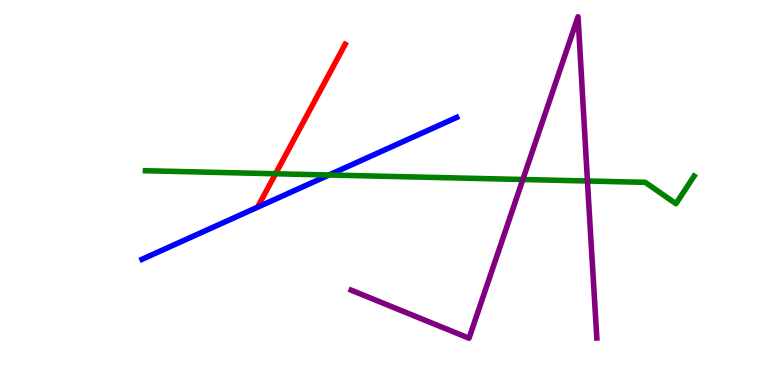[{'lines': ['blue', 'red'], 'intersections': []}, {'lines': ['green', 'red'], 'intersections': [{'x': 3.56, 'y': 5.49}]}, {'lines': ['purple', 'red'], 'intersections': []}, {'lines': ['blue', 'green'], 'intersections': [{'x': 4.24, 'y': 5.45}]}, {'lines': ['blue', 'purple'], 'intersections': []}, {'lines': ['green', 'purple'], 'intersections': [{'x': 6.75, 'y': 5.34}, {'x': 7.58, 'y': 5.3}]}]